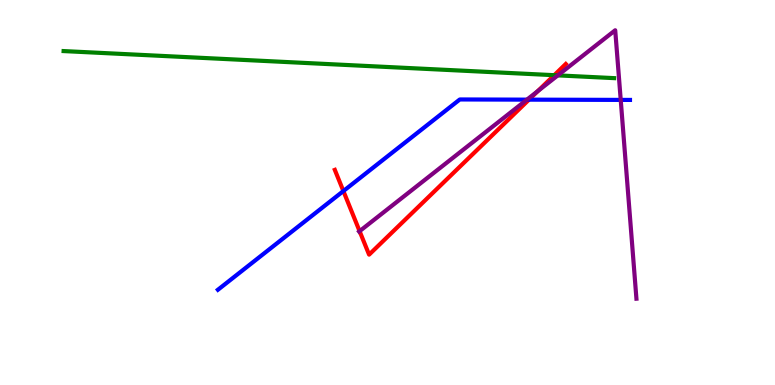[{'lines': ['blue', 'red'], 'intersections': [{'x': 4.43, 'y': 5.04}, {'x': 6.83, 'y': 7.41}]}, {'lines': ['green', 'red'], 'intersections': [{'x': 7.15, 'y': 8.05}]}, {'lines': ['purple', 'red'], 'intersections': [{'x': 4.64, 'y': 4.0}, {'x': 6.94, 'y': 7.63}]}, {'lines': ['blue', 'green'], 'intersections': []}, {'lines': ['blue', 'purple'], 'intersections': [{'x': 6.8, 'y': 7.41}, {'x': 8.01, 'y': 7.41}]}, {'lines': ['green', 'purple'], 'intersections': [{'x': 7.2, 'y': 8.04}]}]